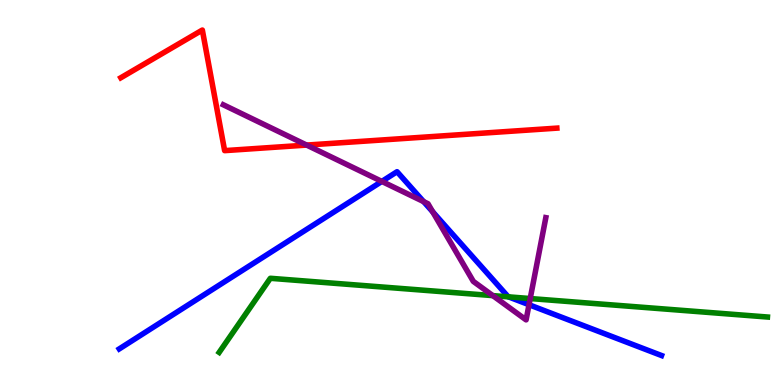[{'lines': ['blue', 'red'], 'intersections': []}, {'lines': ['green', 'red'], 'intersections': []}, {'lines': ['purple', 'red'], 'intersections': [{'x': 3.96, 'y': 6.23}]}, {'lines': ['blue', 'green'], 'intersections': [{'x': 6.56, 'y': 2.29}]}, {'lines': ['blue', 'purple'], 'intersections': [{'x': 4.93, 'y': 5.29}, {'x': 5.47, 'y': 4.76}, {'x': 5.58, 'y': 4.5}, {'x': 6.83, 'y': 2.08}]}, {'lines': ['green', 'purple'], 'intersections': [{'x': 6.36, 'y': 2.32}, {'x': 6.84, 'y': 2.25}]}]